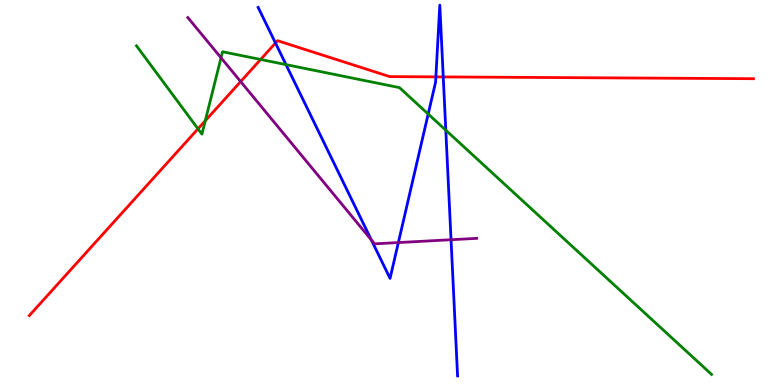[{'lines': ['blue', 'red'], 'intersections': [{'x': 3.55, 'y': 8.88}, {'x': 5.62, 'y': 8.0}, {'x': 5.72, 'y': 8.0}]}, {'lines': ['green', 'red'], 'intersections': [{'x': 2.55, 'y': 6.65}, {'x': 2.65, 'y': 6.86}, {'x': 3.36, 'y': 8.46}]}, {'lines': ['purple', 'red'], 'intersections': [{'x': 3.11, 'y': 7.88}]}, {'lines': ['blue', 'green'], 'intersections': [{'x': 3.69, 'y': 8.32}, {'x': 5.53, 'y': 7.04}, {'x': 5.75, 'y': 6.62}]}, {'lines': ['blue', 'purple'], 'intersections': [{'x': 4.79, 'y': 3.77}, {'x': 5.14, 'y': 3.7}, {'x': 5.82, 'y': 3.77}]}, {'lines': ['green', 'purple'], 'intersections': [{'x': 2.85, 'y': 8.5}]}]